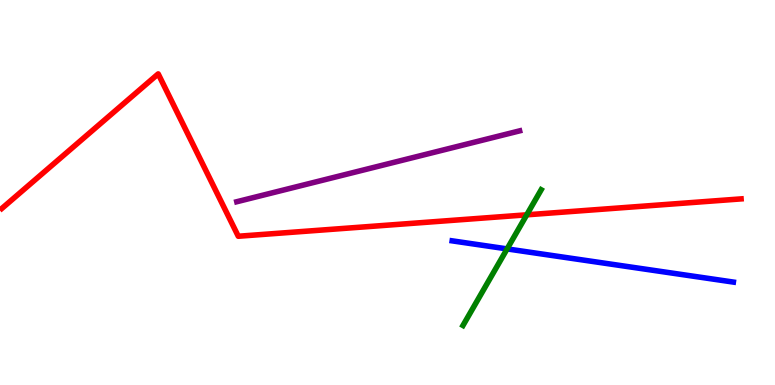[{'lines': ['blue', 'red'], 'intersections': []}, {'lines': ['green', 'red'], 'intersections': [{'x': 6.8, 'y': 4.42}]}, {'lines': ['purple', 'red'], 'intersections': []}, {'lines': ['blue', 'green'], 'intersections': [{'x': 6.54, 'y': 3.54}]}, {'lines': ['blue', 'purple'], 'intersections': []}, {'lines': ['green', 'purple'], 'intersections': []}]